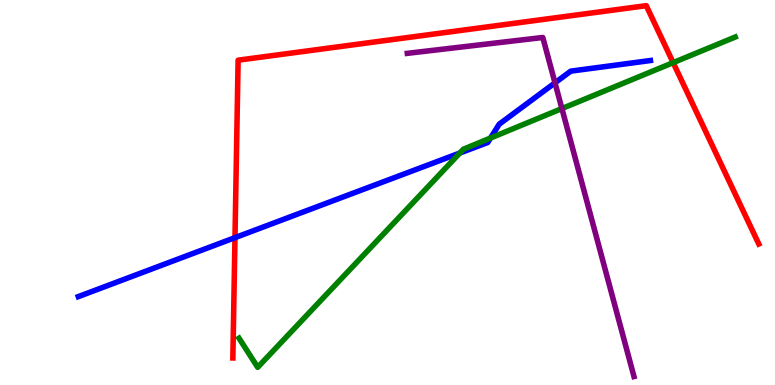[{'lines': ['blue', 'red'], 'intersections': [{'x': 3.03, 'y': 3.83}]}, {'lines': ['green', 'red'], 'intersections': [{'x': 8.69, 'y': 8.37}]}, {'lines': ['purple', 'red'], 'intersections': []}, {'lines': ['blue', 'green'], 'intersections': [{'x': 5.93, 'y': 6.03}, {'x': 6.33, 'y': 6.42}]}, {'lines': ['blue', 'purple'], 'intersections': [{'x': 7.16, 'y': 7.85}]}, {'lines': ['green', 'purple'], 'intersections': [{'x': 7.25, 'y': 7.18}]}]